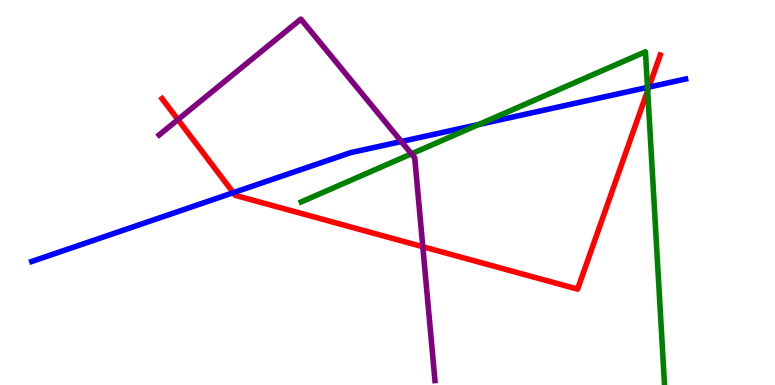[{'lines': ['blue', 'red'], 'intersections': [{'x': 3.01, 'y': 5.0}, {'x': 8.37, 'y': 7.74}]}, {'lines': ['green', 'red'], 'intersections': [{'x': 8.36, 'y': 7.65}]}, {'lines': ['purple', 'red'], 'intersections': [{'x': 2.3, 'y': 6.89}, {'x': 5.46, 'y': 3.59}]}, {'lines': ['blue', 'green'], 'intersections': [{'x': 6.18, 'y': 6.77}, {'x': 8.35, 'y': 7.73}]}, {'lines': ['blue', 'purple'], 'intersections': [{'x': 5.18, 'y': 6.32}]}, {'lines': ['green', 'purple'], 'intersections': [{'x': 5.31, 'y': 6.0}]}]